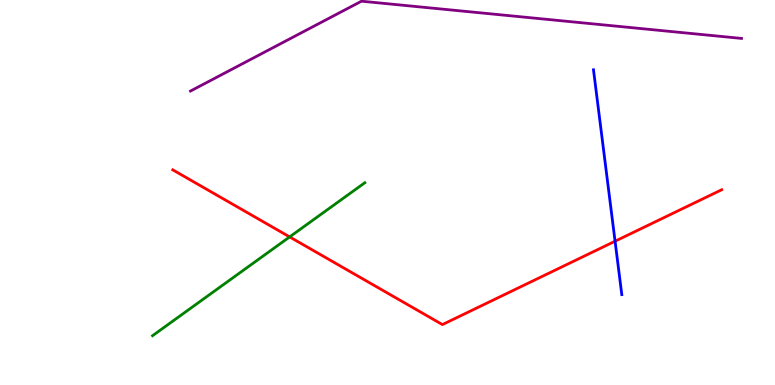[{'lines': ['blue', 'red'], 'intersections': [{'x': 7.94, 'y': 3.73}]}, {'lines': ['green', 'red'], 'intersections': [{'x': 3.74, 'y': 3.85}]}, {'lines': ['purple', 'red'], 'intersections': []}, {'lines': ['blue', 'green'], 'intersections': []}, {'lines': ['blue', 'purple'], 'intersections': []}, {'lines': ['green', 'purple'], 'intersections': []}]